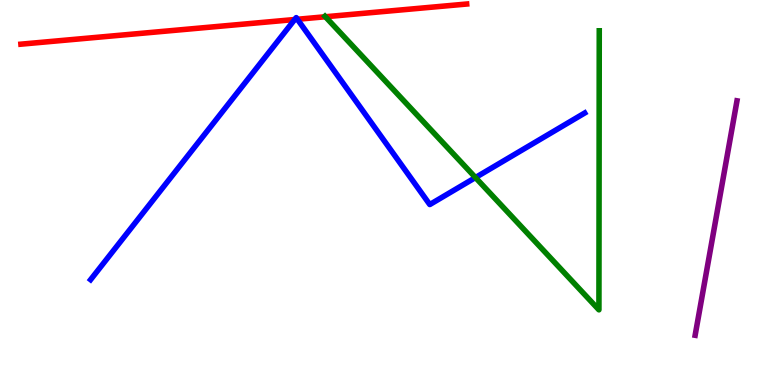[{'lines': ['blue', 'red'], 'intersections': [{'x': 3.8, 'y': 9.49}, {'x': 3.84, 'y': 9.5}]}, {'lines': ['green', 'red'], 'intersections': [{'x': 4.2, 'y': 9.56}]}, {'lines': ['purple', 'red'], 'intersections': []}, {'lines': ['blue', 'green'], 'intersections': [{'x': 6.14, 'y': 5.39}]}, {'lines': ['blue', 'purple'], 'intersections': []}, {'lines': ['green', 'purple'], 'intersections': []}]